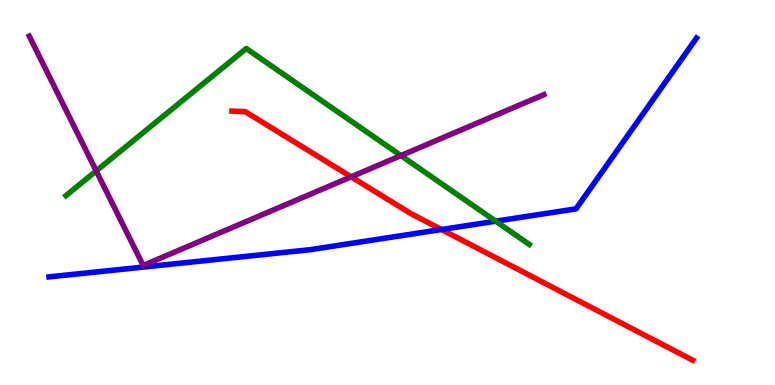[{'lines': ['blue', 'red'], 'intersections': [{'x': 5.7, 'y': 4.04}]}, {'lines': ['green', 'red'], 'intersections': []}, {'lines': ['purple', 'red'], 'intersections': [{'x': 4.53, 'y': 5.41}]}, {'lines': ['blue', 'green'], 'intersections': [{'x': 6.4, 'y': 4.25}]}, {'lines': ['blue', 'purple'], 'intersections': []}, {'lines': ['green', 'purple'], 'intersections': [{'x': 1.24, 'y': 5.56}, {'x': 5.17, 'y': 5.96}]}]